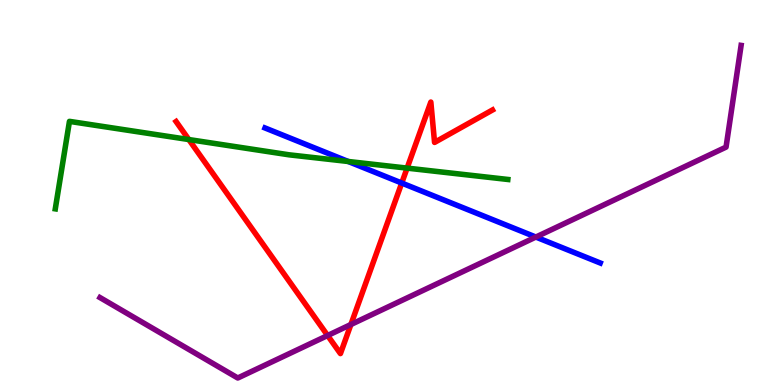[{'lines': ['blue', 'red'], 'intersections': [{'x': 5.18, 'y': 5.25}]}, {'lines': ['green', 'red'], 'intersections': [{'x': 2.44, 'y': 6.38}, {'x': 5.25, 'y': 5.63}]}, {'lines': ['purple', 'red'], 'intersections': [{'x': 4.23, 'y': 1.29}, {'x': 4.53, 'y': 1.57}]}, {'lines': ['blue', 'green'], 'intersections': [{'x': 4.49, 'y': 5.81}]}, {'lines': ['blue', 'purple'], 'intersections': [{'x': 6.91, 'y': 3.84}]}, {'lines': ['green', 'purple'], 'intersections': []}]